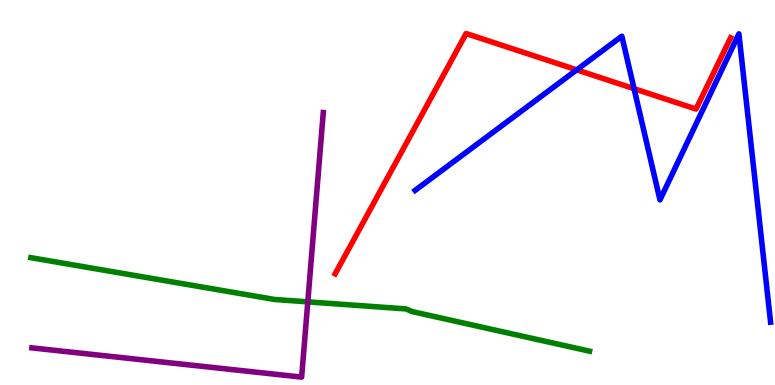[{'lines': ['blue', 'red'], 'intersections': [{'x': 7.44, 'y': 8.19}, {'x': 8.18, 'y': 7.7}]}, {'lines': ['green', 'red'], 'intersections': []}, {'lines': ['purple', 'red'], 'intersections': []}, {'lines': ['blue', 'green'], 'intersections': []}, {'lines': ['blue', 'purple'], 'intersections': []}, {'lines': ['green', 'purple'], 'intersections': [{'x': 3.97, 'y': 2.16}]}]